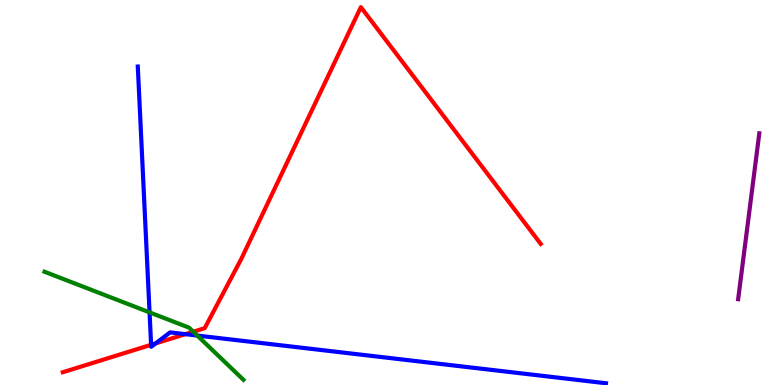[{'lines': ['blue', 'red'], 'intersections': [{'x': 1.95, 'y': 1.04}, {'x': 2.01, 'y': 1.08}, {'x': 2.39, 'y': 1.32}]}, {'lines': ['green', 'red'], 'intersections': [{'x': 2.49, 'y': 1.38}]}, {'lines': ['purple', 'red'], 'intersections': []}, {'lines': ['blue', 'green'], 'intersections': [{'x': 1.93, 'y': 1.89}, {'x': 2.55, 'y': 1.28}]}, {'lines': ['blue', 'purple'], 'intersections': []}, {'lines': ['green', 'purple'], 'intersections': []}]